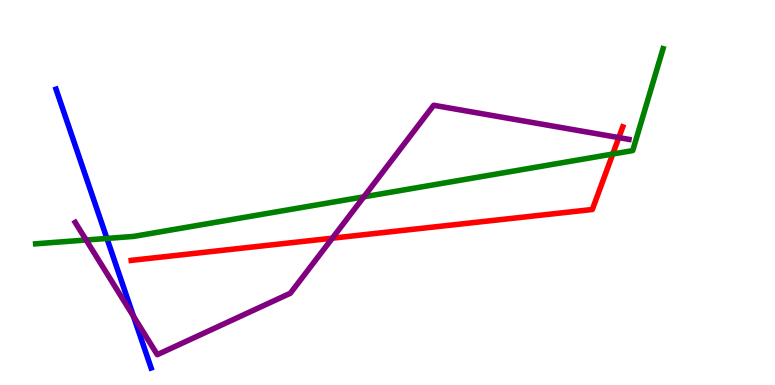[{'lines': ['blue', 'red'], 'intersections': []}, {'lines': ['green', 'red'], 'intersections': [{'x': 7.91, 'y': 6.0}]}, {'lines': ['purple', 'red'], 'intersections': [{'x': 4.29, 'y': 3.81}, {'x': 7.98, 'y': 6.43}]}, {'lines': ['blue', 'green'], 'intersections': [{'x': 1.38, 'y': 3.81}]}, {'lines': ['blue', 'purple'], 'intersections': [{'x': 1.72, 'y': 1.78}]}, {'lines': ['green', 'purple'], 'intersections': [{'x': 1.11, 'y': 3.77}, {'x': 4.7, 'y': 4.89}]}]